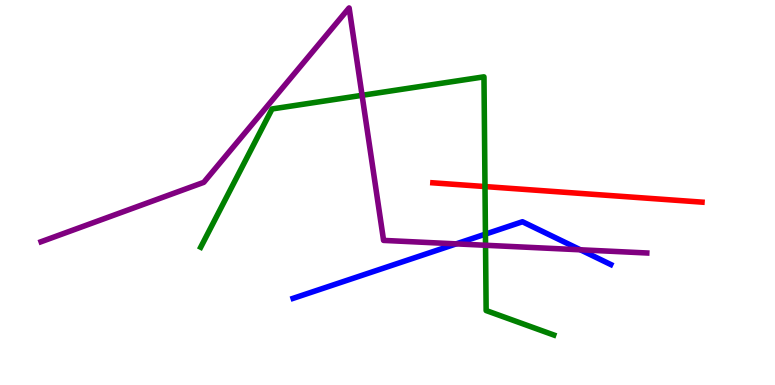[{'lines': ['blue', 'red'], 'intersections': []}, {'lines': ['green', 'red'], 'intersections': [{'x': 6.26, 'y': 5.15}]}, {'lines': ['purple', 'red'], 'intersections': []}, {'lines': ['blue', 'green'], 'intersections': [{'x': 6.26, 'y': 3.92}]}, {'lines': ['blue', 'purple'], 'intersections': [{'x': 5.89, 'y': 3.67}, {'x': 7.49, 'y': 3.51}]}, {'lines': ['green', 'purple'], 'intersections': [{'x': 4.67, 'y': 7.52}, {'x': 6.26, 'y': 3.63}]}]